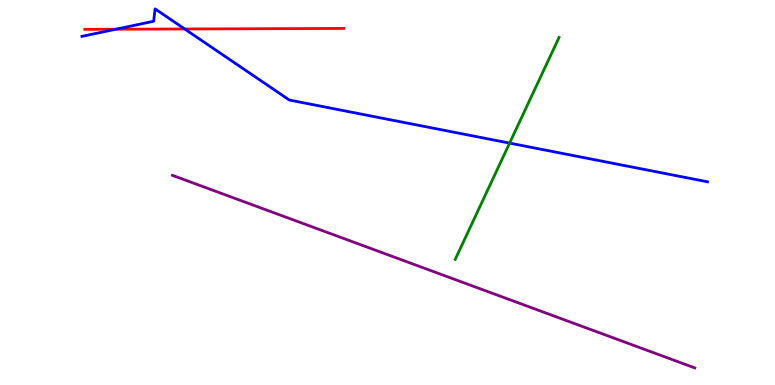[{'lines': ['blue', 'red'], 'intersections': [{'x': 1.49, 'y': 9.24}, {'x': 2.38, 'y': 9.25}]}, {'lines': ['green', 'red'], 'intersections': []}, {'lines': ['purple', 'red'], 'intersections': []}, {'lines': ['blue', 'green'], 'intersections': [{'x': 6.58, 'y': 6.28}]}, {'lines': ['blue', 'purple'], 'intersections': []}, {'lines': ['green', 'purple'], 'intersections': []}]